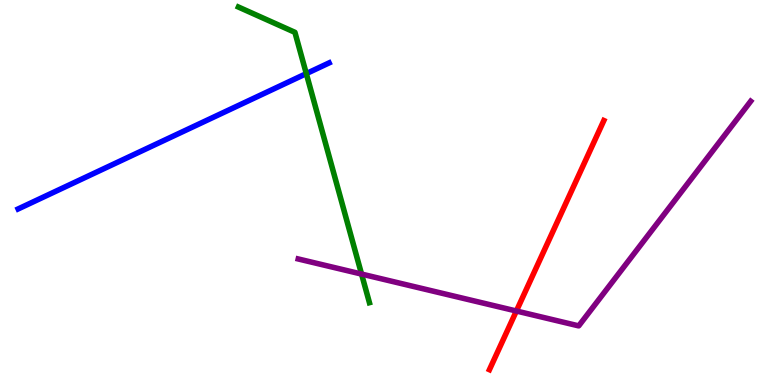[{'lines': ['blue', 'red'], 'intersections': []}, {'lines': ['green', 'red'], 'intersections': []}, {'lines': ['purple', 'red'], 'intersections': [{'x': 6.66, 'y': 1.92}]}, {'lines': ['blue', 'green'], 'intersections': [{'x': 3.95, 'y': 8.09}]}, {'lines': ['blue', 'purple'], 'intersections': []}, {'lines': ['green', 'purple'], 'intersections': [{'x': 4.67, 'y': 2.88}]}]